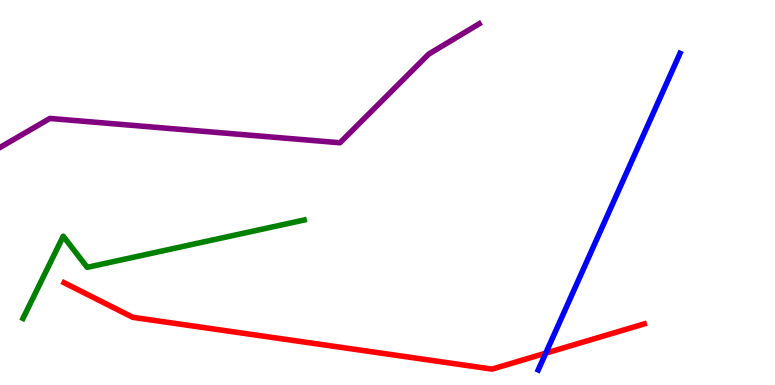[{'lines': ['blue', 'red'], 'intersections': [{'x': 7.04, 'y': 0.827}]}, {'lines': ['green', 'red'], 'intersections': []}, {'lines': ['purple', 'red'], 'intersections': []}, {'lines': ['blue', 'green'], 'intersections': []}, {'lines': ['blue', 'purple'], 'intersections': []}, {'lines': ['green', 'purple'], 'intersections': []}]